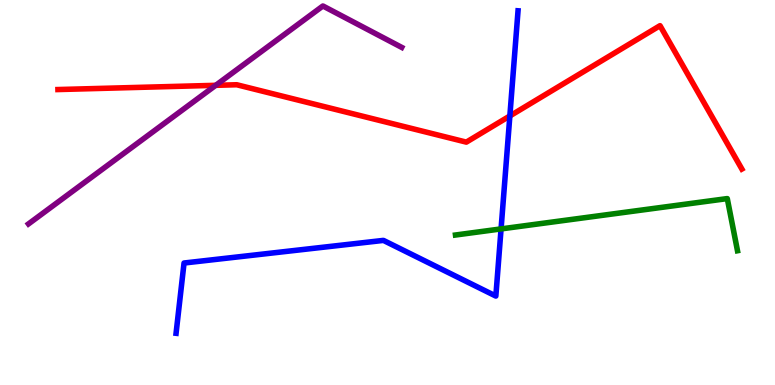[{'lines': ['blue', 'red'], 'intersections': [{'x': 6.58, 'y': 6.99}]}, {'lines': ['green', 'red'], 'intersections': []}, {'lines': ['purple', 'red'], 'intersections': [{'x': 2.78, 'y': 7.78}]}, {'lines': ['blue', 'green'], 'intersections': [{'x': 6.47, 'y': 4.05}]}, {'lines': ['blue', 'purple'], 'intersections': []}, {'lines': ['green', 'purple'], 'intersections': []}]